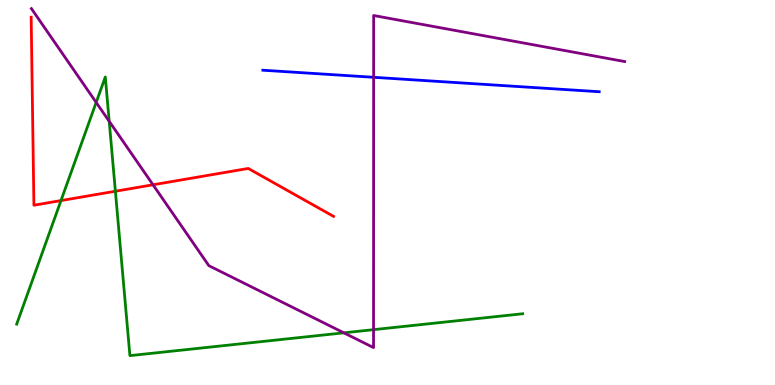[{'lines': ['blue', 'red'], 'intersections': []}, {'lines': ['green', 'red'], 'intersections': [{'x': 0.787, 'y': 4.79}, {'x': 1.49, 'y': 5.03}]}, {'lines': ['purple', 'red'], 'intersections': [{'x': 1.97, 'y': 5.2}]}, {'lines': ['blue', 'green'], 'intersections': []}, {'lines': ['blue', 'purple'], 'intersections': [{'x': 4.82, 'y': 7.99}]}, {'lines': ['green', 'purple'], 'intersections': [{'x': 1.24, 'y': 7.34}, {'x': 1.41, 'y': 6.85}, {'x': 4.44, 'y': 1.36}, {'x': 4.82, 'y': 1.44}]}]